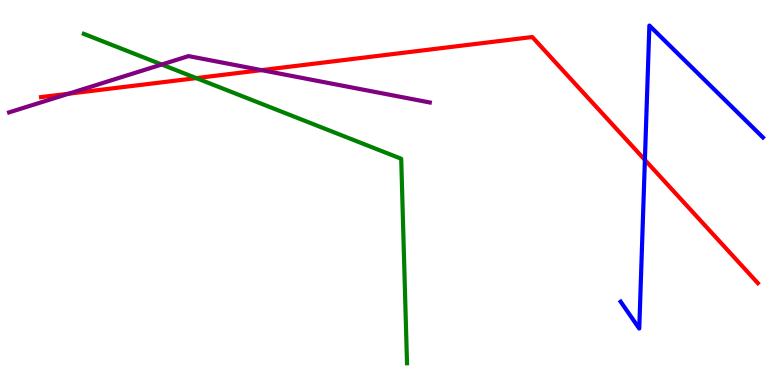[{'lines': ['blue', 'red'], 'intersections': [{'x': 8.32, 'y': 5.85}]}, {'lines': ['green', 'red'], 'intersections': [{'x': 2.53, 'y': 7.97}]}, {'lines': ['purple', 'red'], 'intersections': [{'x': 0.884, 'y': 7.57}, {'x': 3.37, 'y': 8.18}]}, {'lines': ['blue', 'green'], 'intersections': []}, {'lines': ['blue', 'purple'], 'intersections': []}, {'lines': ['green', 'purple'], 'intersections': [{'x': 2.09, 'y': 8.32}]}]